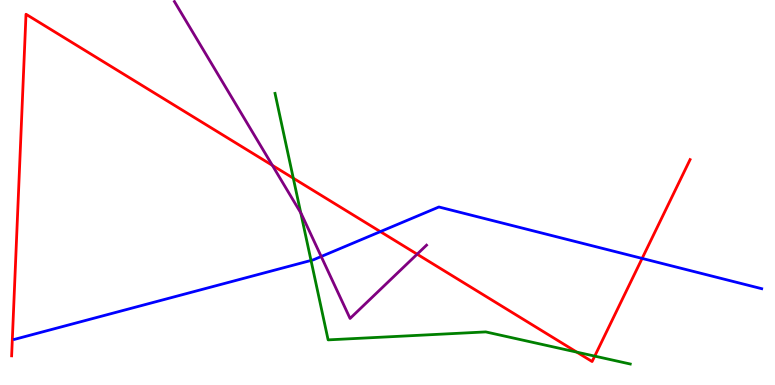[{'lines': ['blue', 'red'], 'intersections': [{'x': 4.91, 'y': 3.98}, {'x': 8.29, 'y': 3.29}]}, {'lines': ['green', 'red'], 'intersections': [{'x': 3.78, 'y': 5.37}, {'x': 7.44, 'y': 0.854}, {'x': 7.67, 'y': 0.75}]}, {'lines': ['purple', 'red'], 'intersections': [{'x': 3.51, 'y': 5.7}, {'x': 5.38, 'y': 3.4}]}, {'lines': ['blue', 'green'], 'intersections': [{'x': 4.01, 'y': 3.24}]}, {'lines': ['blue', 'purple'], 'intersections': [{'x': 4.14, 'y': 3.34}]}, {'lines': ['green', 'purple'], 'intersections': [{'x': 3.88, 'y': 4.47}]}]